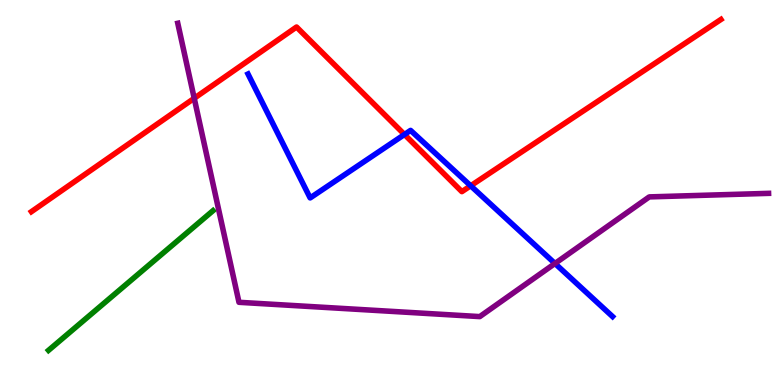[{'lines': ['blue', 'red'], 'intersections': [{'x': 5.22, 'y': 6.51}, {'x': 6.07, 'y': 5.17}]}, {'lines': ['green', 'red'], 'intersections': []}, {'lines': ['purple', 'red'], 'intersections': [{'x': 2.51, 'y': 7.45}]}, {'lines': ['blue', 'green'], 'intersections': []}, {'lines': ['blue', 'purple'], 'intersections': [{'x': 7.16, 'y': 3.16}]}, {'lines': ['green', 'purple'], 'intersections': []}]